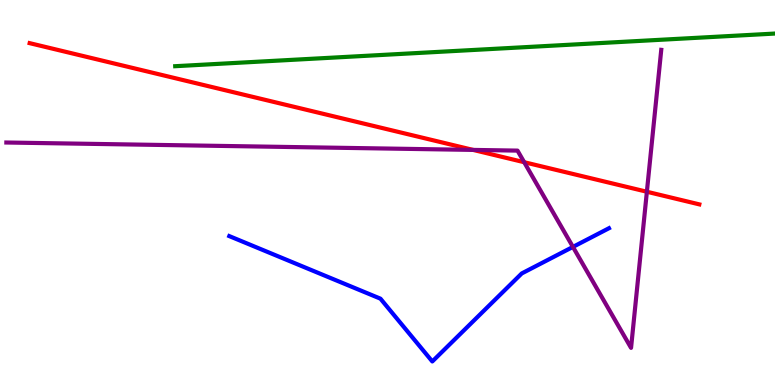[{'lines': ['blue', 'red'], 'intersections': []}, {'lines': ['green', 'red'], 'intersections': []}, {'lines': ['purple', 'red'], 'intersections': [{'x': 6.1, 'y': 6.11}, {'x': 6.76, 'y': 5.79}, {'x': 8.35, 'y': 5.02}]}, {'lines': ['blue', 'green'], 'intersections': []}, {'lines': ['blue', 'purple'], 'intersections': [{'x': 7.39, 'y': 3.59}]}, {'lines': ['green', 'purple'], 'intersections': []}]